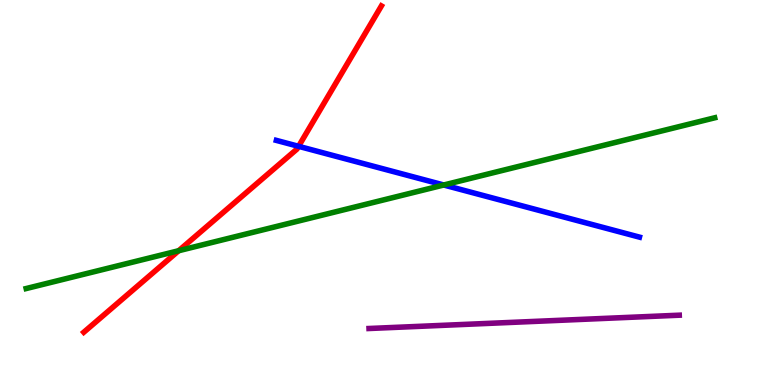[{'lines': ['blue', 'red'], 'intersections': [{'x': 3.85, 'y': 6.2}]}, {'lines': ['green', 'red'], 'intersections': [{'x': 2.31, 'y': 3.49}]}, {'lines': ['purple', 'red'], 'intersections': []}, {'lines': ['blue', 'green'], 'intersections': [{'x': 5.73, 'y': 5.2}]}, {'lines': ['blue', 'purple'], 'intersections': []}, {'lines': ['green', 'purple'], 'intersections': []}]